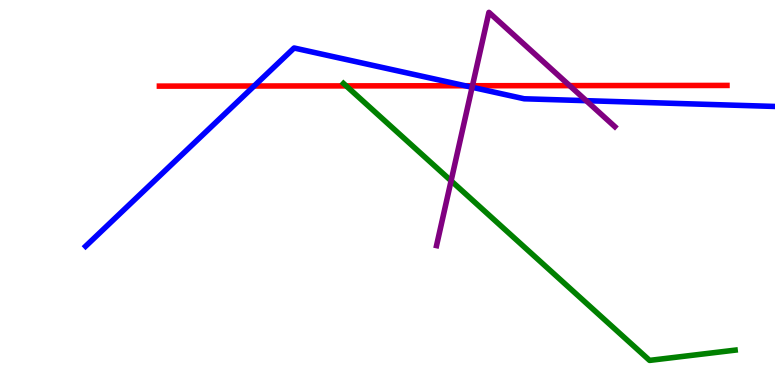[{'lines': ['blue', 'red'], 'intersections': [{'x': 3.28, 'y': 7.77}, {'x': 6.0, 'y': 7.77}]}, {'lines': ['green', 'red'], 'intersections': [{'x': 4.47, 'y': 7.77}]}, {'lines': ['purple', 'red'], 'intersections': [{'x': 6.1, 'y': 7.77}, {'x': 7.35, 'y': 7.78}]}, {'lines': ['blue', 'green'], 'intersections': []}, {'lines': ['blue', 'purple'], 'intersections': [{'x': 6.09, 'y': 7.73}, {'x': 7.56, 'y': 7.39}]}, {'lines': ['green', 'purple'], 'intersections': [{'x': 5.82, 'y': 5.3}]}]